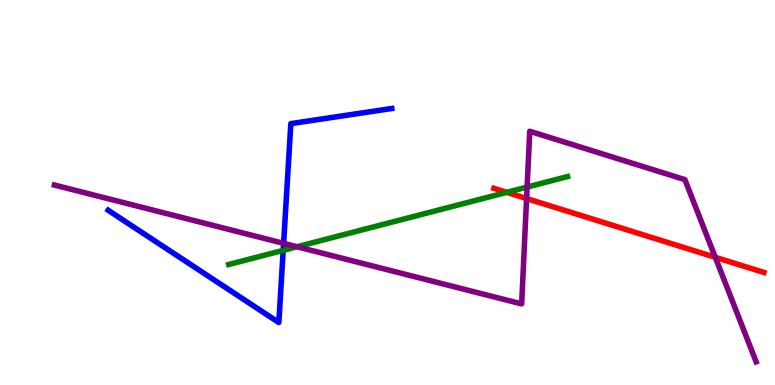[{'lines': ['blue', 'red'], 'intersections': []}, {'lines': ['green', 'red'], 'intersections': [{'x': 6.54, 'y': 5.0}]}, {'lines': ['purple', 'red'], 'intersections': [{'x': 6.79, 'y': 4.84}, {'x': 9.23, 'y': 3.32}]}, {'lines': ['blue', 'green'], 'intersections': [{'x': 3.65, 'y': 3.5}]}, {'lines': ['blue', 'purple'], 'intersections': [{'x': 3.66, 'y': 3.68}]}, {'lines': ['green', 'purple'], 'intersections': [{'x': 3.83, 'y': 3.59}, {'x': 6.8, 'y': 5.14}]}]